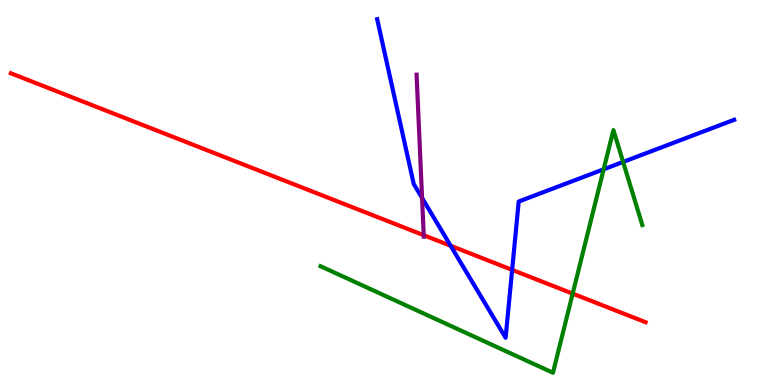[{'lines': ['blue', 'red'], 'intersections': [{'x': 5.81, 'y': 3.62}, {'x': 6.61, 'y': 2.99}]}, {'lines': ['green', 'red'], 'intersections': [{'x': 7.39, 'y': 2.37}]}, {'lines': ['purple', 'red'], 'intersections': [{'x': 5.47, 'y': 3.89}]}, {'lines': ['blue', 'green'], 'intersections': [{'x': 7.79, 'y': 5.6}, {'x': 8.04, 'y': 5.79}]}, {'lines': ['blue', 'purple'], 'intersections': [{'x': 5.45, 'y': 4.86}]}, {'lines': ['green', 'purple'], 'intersections': []}]